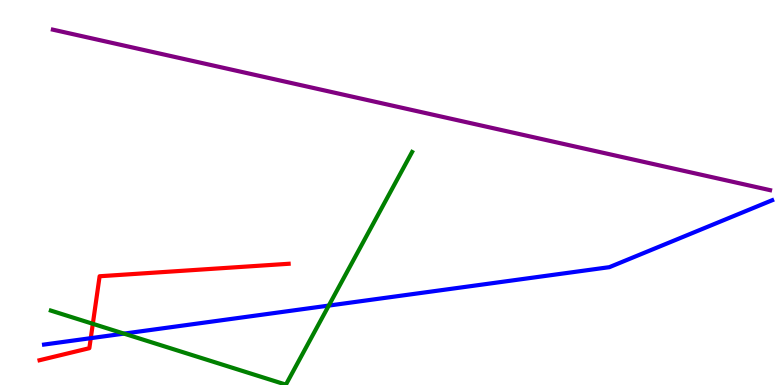[{'lines': ['blue', 'red'], 'intersections': [{'x': 1.17, 'y': 1.22}]}, {'lines': ['green', 'red'], 'intersections': [{'x': 1.2, 'y': 1.59}]}, {'lines': ['purple', 'red'], 'intersections': []}, {'lines': ['blue', 'green'], 'intersections': [{'x': 1.6, 'y': 1.33}, {'x': 4.24, 'y': 2.06}]}, {'lines': ['blue', 'purple'], 'intersections': []}, {'lines': ['green', 'purple'], 'intersections': []}]